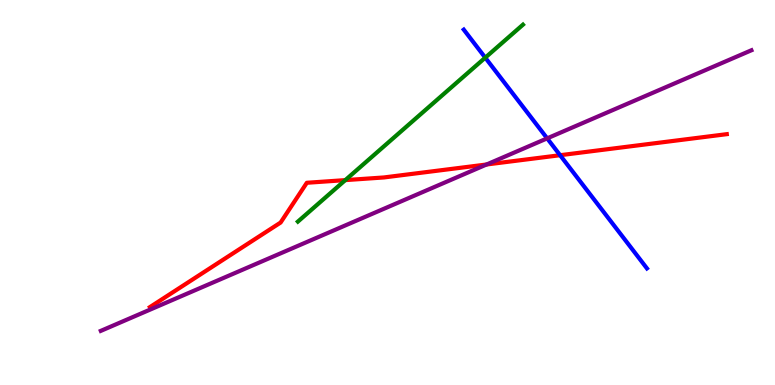[{'lines': ['blue', 'red'], 'intersections': [{'x': 7.23, 'y': 5.97}]}, {'lines': ['green', 'red'], 'intersections': [{'x': 4.46, 'y': 5.32}]}, {'lines': ['purple', 'red'], 'intersections': [{'x': 6.28, 'y': 5.73}]}, {'lines': ['blue', 'green'], 'intersections': [{'x': 6.26, 'y': 8.5}]}, {'lines': ['blue', 'purple'], 'intersections': [{'x': 7.06, 'y': 6.41}]}, {'lines': ['green', 'purple'], 'intersections': []}]